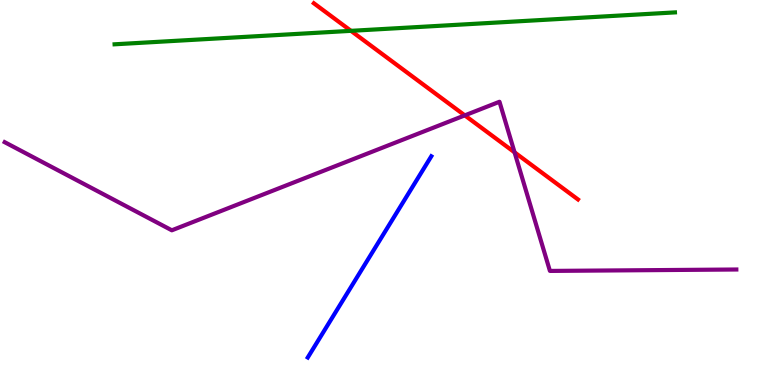[{'lines': ['blue', 'red'], 'intersections': []}, {'lines': ['green', 'red'], 'intersections': [{'x': 4.53, 'y': 9.2}]}, {'lines': ['purple', 'red'], 'intersections': [{'x': 6.0, 'y': 7.0}, {'x': 6.64, 'y': 6.04}]}, {'lines': ['blue', 'green'], 'intersections': []}, {'lines': ['blue', 'purple'], 'intersections': []}, {'lines': ['green', 'purple'], 'intersections': []}]